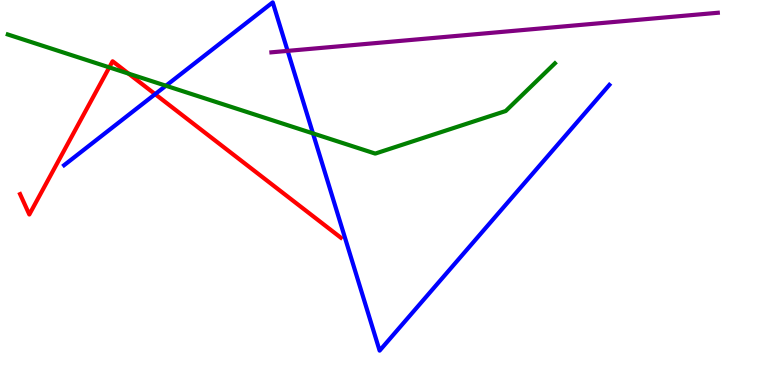[{'lines': ['blue', 'red'], 'intersections': [{'x': 2.0, 'y': 7.55}]}, {'lines': ['green', 'red'], 'intersections': [{'x': 1.41, 'y': 8.25}, {'x': 1.66, 'y': 8.09}]}, {'lines': ['purple', 'red'], 'intersections': []}, {'lines': ['blue', 'green'], 'intersections': [{'x': 2.14, 'y': 7.77}, {'x': 4.04, 'y': 6.54}]}, {'lines': ['blue', 'purple'], 'intersections': [{'x': 3.71, 'y': 8.68}]}, {'lines': ['green', 'purple'], 'intersections': []}]